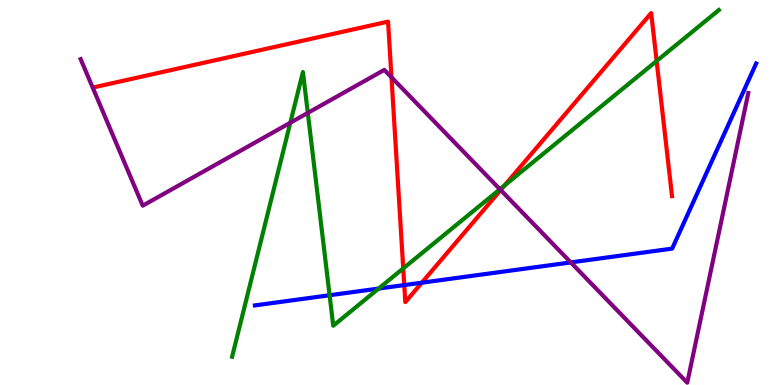[{'lines': ['blue', 'red'], 'intersections': [{'x': 5.22, 'y': 2.6}, {'x': 5.44, 'y': 2.66}]}, {'lines': ['green', 'red'], 'intersections': [{'x': 5.2, 'y': 3.03}, {'x': 6.51, 'y': 5.18}, {'x': 8.47, 'y': 8.42}]}, {'lines': ['purple', 'red'], 'intersections': [{'x': 5.05, 'y': 7.99}, {'x': 6.46, 'y': 5.06}]}, {'lines': ['blue', 'green'], 'intersections': [{'x': 4.25, 'y': 2.33}, {'x': 4.89, 'y': 2.5}]}, {'lines': ['blue', 'purple'], 'intersections': [{'x': 7.36, 'y': 3.18}]}, {'lines': ['green', 'purple'], 'intersections': [{'x': 3.75, 'y': 6.81}, {'x': 3.97, 'y': 7.07}, {'x': 6.45, 'y': 5.08}]}]